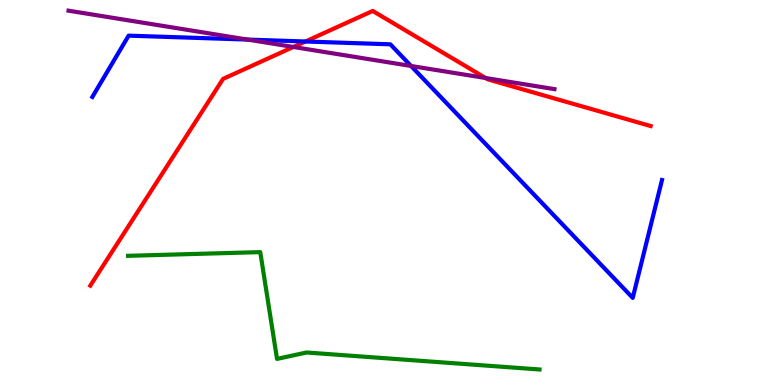[{'lines': ['blue', 'red'], 'intersections': [{'x': 3.94, 'y': 8.92}]}, {'lines': ['green', 'red'], 'intersections': []}, {'lines': ['purple', 'red'], 'intersections': [{'x': 3.79, 'y': 8.78}, {'x': 6.27, 'y': 7.97}]}, {'lines': ['blue', 'green'], 'intersections': []}, {'lines': ['blue', 'purple'], 'intersections': [{'x': 3.19, 'y': 8.97}, {'x': 5.3, 'y': 8.29}]}, {'lines': ['green', 'purple'], 'intersections': []}]